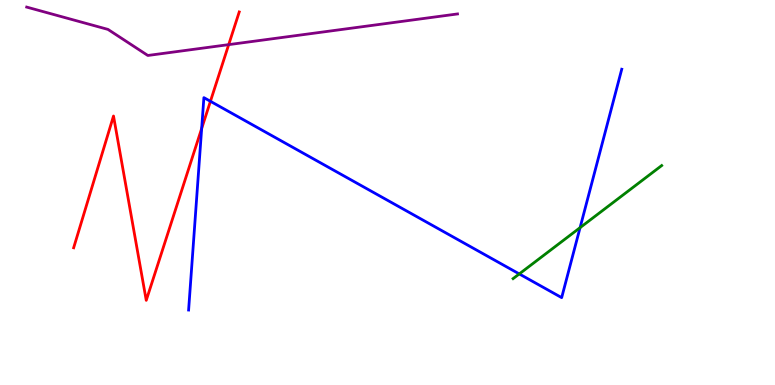[{'lines': ['blue', 'red'], 'intersections': [{'x': 2.6, 'y': 6.66}, {'x': 2.72, 'y': 7.37}]}, {'lines': ['green', 'red'], 'intersections': []}, {'lines': ['purple', 'red'], 'intersections': [{'x': 2.95, 'y': 8.84}]}, {'lines': ['blue', 'green'], 'intersections': [{'x': 6.7, 'y': 2.88}, {'x': 7.48, 'y': 4.09}]}, {'lines': ['blue', 'purple'], 'intersections': []}, {'lines': ['green', 'purple'], 'intersections': []}]